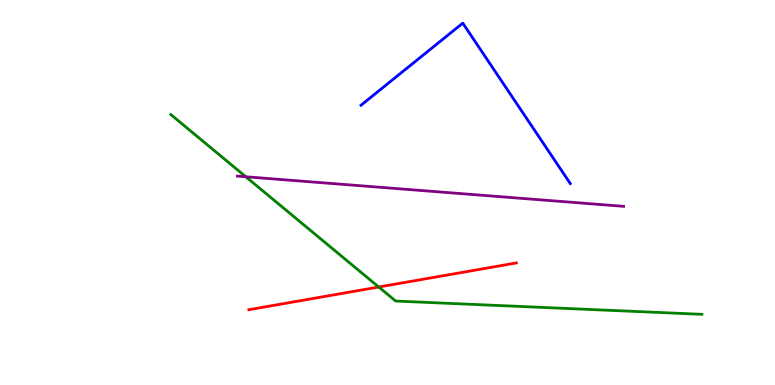[{'lines': ['blue', 'red'], 'intersections': []}, {'lines': ['green', 'red'], 'intersections': [{'x': 4.89, 'y': 2.55}]}, {'lines': ['purple', 'red'], 'intersections': []}, {'lines': ['blue', 'green'], 'intersections': []}, {'lines': ['blue', 'purple'], 'intersections': []}, {'lines': ['green', 'purple'], 'intersections': [{'x': 3.17, 'y': 5.41}]}]